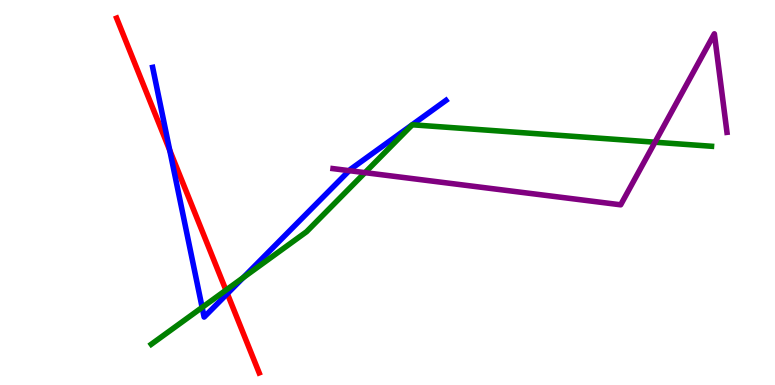[{'lines': ['blue', 'red'], 'intersections': [{'x': 2.19, 'y': 6.09}, {'x': 2.93, 'y': 2.37}]}, {'lines': ['green', 'red'], 'intersections': [{'x': 2.92, 'y': 2.46}]}, {'lines': ['purple', 'red'], 'intersections': []}, {'lines': ['blue', 'green'], 'intersections': [{'x': 2.61, 'y': 2.02}, {'x': 3.14, 'y': 2.79}]}, {'lines': ['blue', 'purple'], 'intersections': [{'x': 4.51, 'y': 5.57}]}, {'lines': ['green', 'purple'], 'intersections': [{'x': 4.71, 'y': 5.52}, {'x': 8.45, 'y': 6.31}]}]